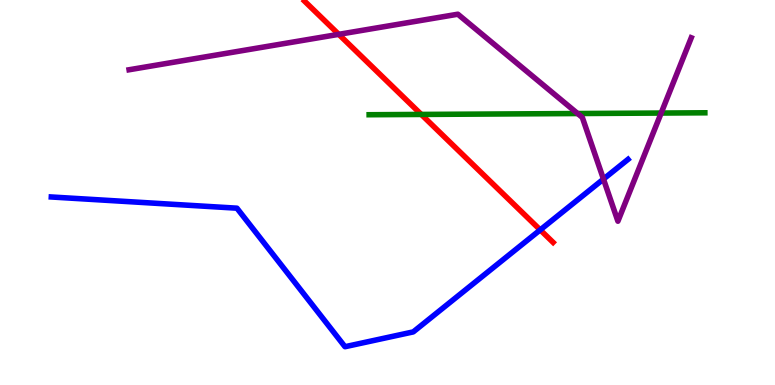[{'lines': ['blue', 'red'], 'intersections': [{'x': 6.97, 'y': 4.03}]}, {'lines': ['green', 'red'], 'intersections': [{'x': 5.44, 'y': 7.03}]}, {'lines': ['purple', 'red'], 'intersections': [{'x': 4.37, 'y': 9.11}]}, {'lines': ['blue', 'green'], 'intersections': []}, {'lines': ['blue', 'purple'], 'intersections': [{'x': 7.79, 'y': 5.35}]}, {'lines': ['green', 'purple'], 'intersections': [{'x': 7.45, 'y': 7.05}, {'x': 8.53, 'y': 7.06}]}]